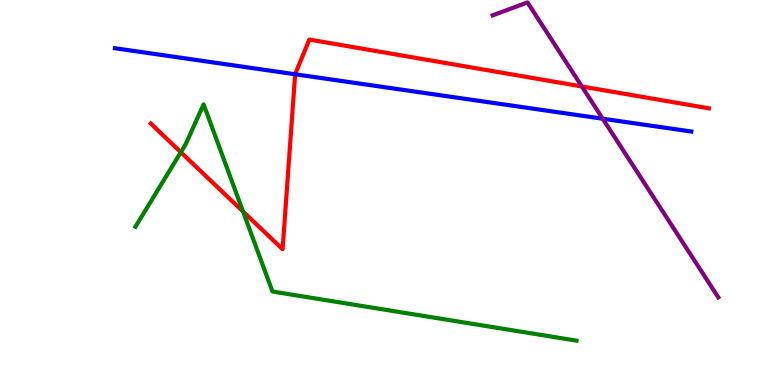[{'lines': ['blue', 'red'], 'intersections': [{'x': 3.81, 'y': 8.07}]}, {'lines': ['green', 'red'], 'intersections': [{'x': 2.33, 'y': 6.05}, {'x': 3.14, 'y': 4.51}]}, {'lines': ['purple', 'red'], 'intersections': [{'x': 7.51, 'y': 7.75}]}, {'lines': ['blue', 'green'], 'intersections': []}, {'lines': ['blue', 'purple'], 'intersections': [{'x': 7.78, 'y': 6.92}]}, {'lines': ['green', 'purple'], 'intersections': []}]